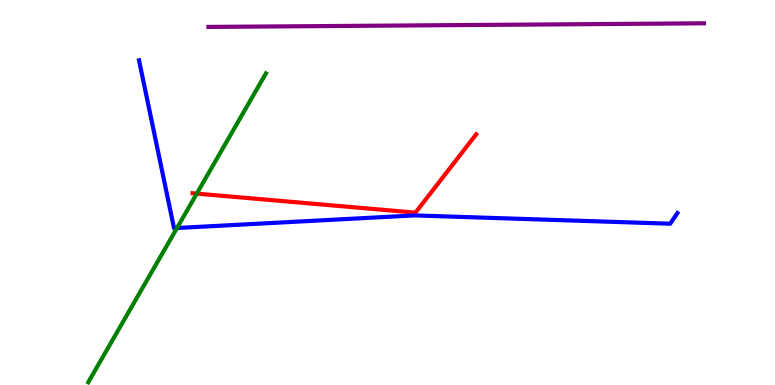[{'lines': ['blue', 'red'], 'intersections': []}, {'lines': ['green', 'red'], 'intersections': [{'x': 2.54, 'y': 4.97}]}, {'lines': ['purple', 'red'], 'intersections': []}, {'lines': ['blue', 'green'], 'intersections': [{'x': 2.28, 'y': 4.08}]}, {'lines': ['blue', 'purple'], 'intersections': []}, {'lines': ['green', 'purple'], 'intersections': []}]